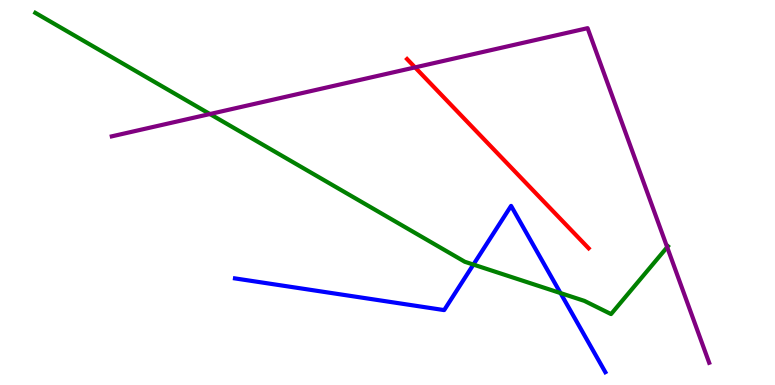[{'lines': ['blue', 'red'], 'intersections': []}, {'lines': ['green', 'red'], 'intersections': []}, {'lines': ['purple', 'red'], 'intersections': [{'x': 5.36, 'y': 8.25}]}, {'lines': ['blue', 'green'], 'intersections': [{'x': 6.11, 'y': 3.13}, {'x': 7.23, 'y': 2.39}]}, {'lines': ['blue', 'purple'], 'intersections': []}, {'lines': ['green', 'purple'], 'intersections': [{'x': 2.71, 'y': 7.04}, {'x': 8.61, 'y': 3.58}]}]